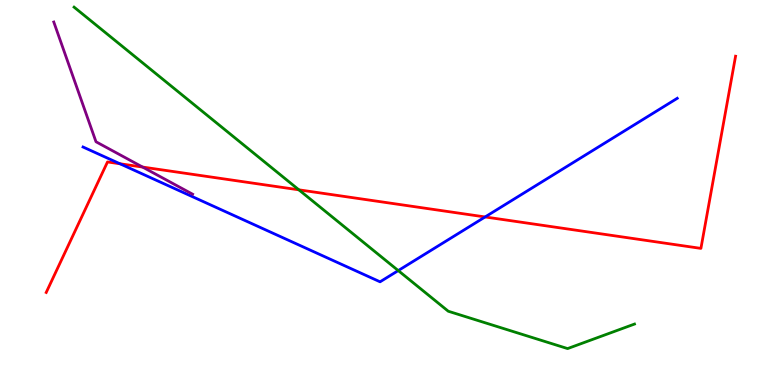[{'lines': ['blue', 'red'], 'intersections': [{'x': 1.55, 'y': 5.75}, {'x': 6.26, 'y': 4.36}]}, {'lines': ['green', 'red'], 'intersections': [{'x': 3.86, 'y': 5.07}]}, {'lines': ['purple', 'red'], 'intersections': [{'x': 1.84, 'y': 5.66}]}, {'lines': ['blue', 'green'], 'intersections': [{'x': 5.14, 'y': 2.97}]}, {'lines': ['blue', 'purple'], 'intersections': []}, {'lines': ['green', 'purple'], 'intersections': []}]